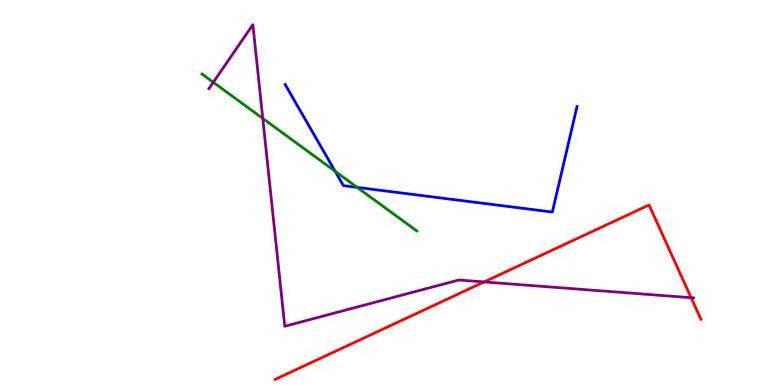[{'lines': ['blue', 'red'], 'intersections': []}, {'lines': ['green', 'red'], 'intersections': []}, {'lines': ['purple', 'red'], 'intersections': [{'x': 6.25, 'y': 2.68}, {'x': 8.92, 'y': 2.27}]}, {'lines': ['blue', 'green'], 'intersections': [{'x': 4.32, 'y': 5.55}, {'x': 4.61, 'y': 5.13}]}, {'lines': ['blue', 'purple'], 'intersections': []}, {'lines': ['green', 'purple'], 'intersections': [{'x': 2.75, 'y': 7.86}, {'x': 3.39, 'y': 6.92}]}]